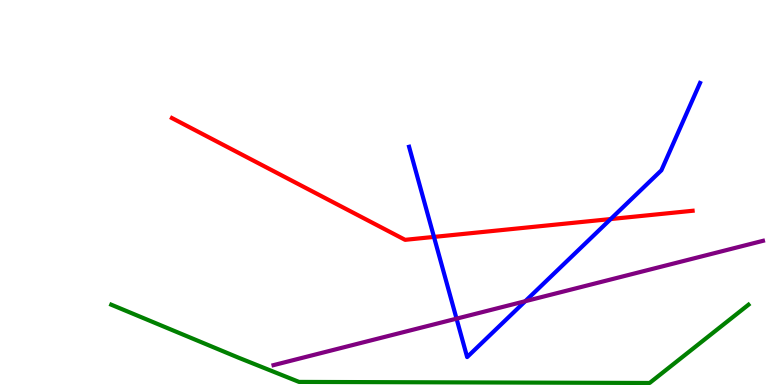[{'lines': ['blue', 'red'], 'intersections': [{'x': 5.6, 'y': 3.85}, {'x': 7.88, 'y': 4.31}]}, {'lines': ['green', 'red'], 'intersections': []}, {'lines': ['purple', 'red'], 'intersections': []}, {'lines': ['blue', 'green'], 'intersections': []}, {'lines': ['blue', 'purple'], 'intersections': [{'x': 5.89, 'y': 1.72}, {'x': 6.78, 'y': 2.18}]}, {'lines': ['green', 'purple'], 'intersections': []}]